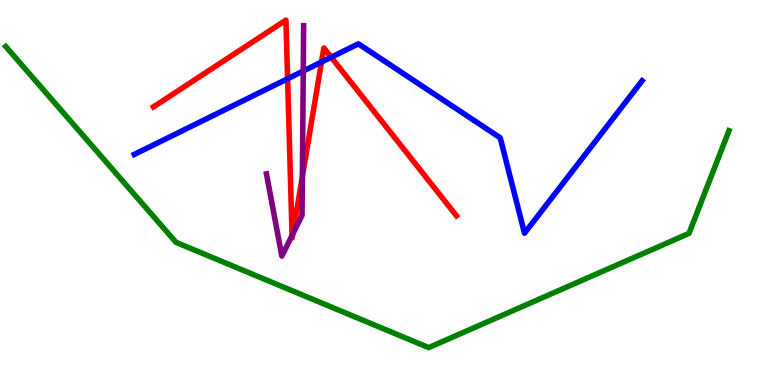[{'lines': ['blue', 'red'], 'intersections': [{'x': 3.71, 'y': 7.95}, {'x': 4.15, 'y': 8.39}, {'x': 4.27, 'y': 8.51}]}, {'lines': ['green', 'red'], 'intersections': []}, {'lines': ['purple', 'red'], 'intersections': [{'x': 3.77, 'y': 3.89}, {'x': 3.78, 'y': 3.92}, {'x': 3.9, 'y': 5.41}]}, {'lines': ['blue', 'green'], 'intersections': []}, {'lines': ['blue', 'purple'], 'intersections': [{'x': 3.91, 'y': 8.15}]}, {'lines': ['green', 'purple'], 'intersections': []}]